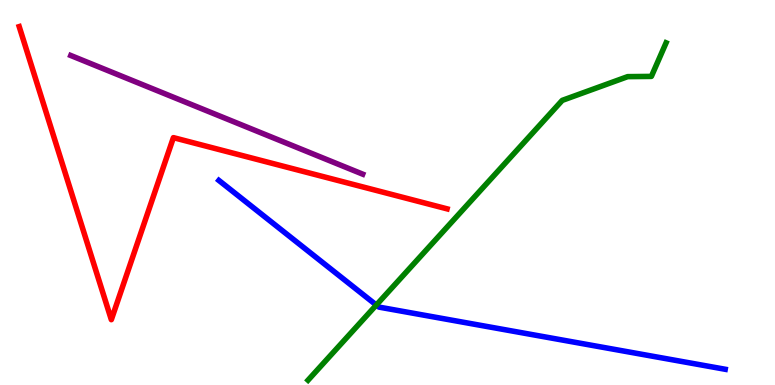[{'lines': ['blue', 'red'], 'intersections': []}, {'lines': ['green', 'red'], 'intersections': []}, {'lines': ['purple', 'red'], 'intersections': []}, {'lines': ['blue', 'green'], 'intersections': [{'x': 4.86, 'y': 2.08}]}, {'lines': ['blue', 'purple'], 'intersections': []}, {'lines': ['green', 'purple'], 'intersections': []}]